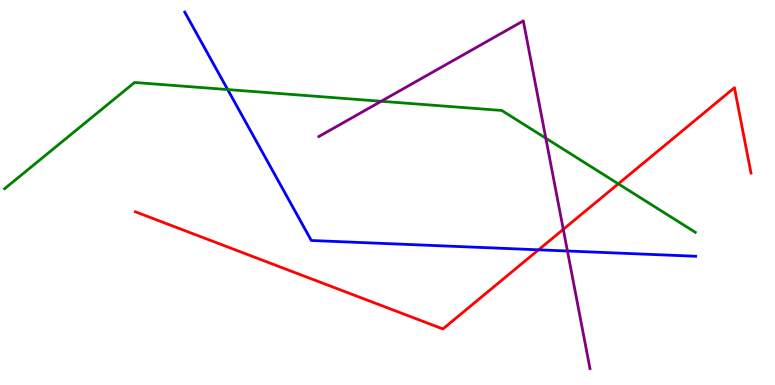[{'lines': ['blue', 'red'], 'intersections': [{'x': 6.95, 'y': 3.51}]}, {'lines': ['green', 'red'], 'intersections': [{'x': 7.98, 'y': 5.23}]}, {'lines': ['purple', 'red'], 'intersections': [{'x': 7.27, 'y': 4.04}]}, {'lines': ['blue', 'green'], 'intersections': [{'x': 2.94, 'y': 7.67}]}, {'lines': ['blue', 'purple'], 'intersections': [{'x': 7.32, 'y': 3.48}]}, {'lines': ['green', 'purple'], 'intersections': [{'x': 4.92, 'y': 7.37}, {'x': 7.04, 'y': 6.41}]}]